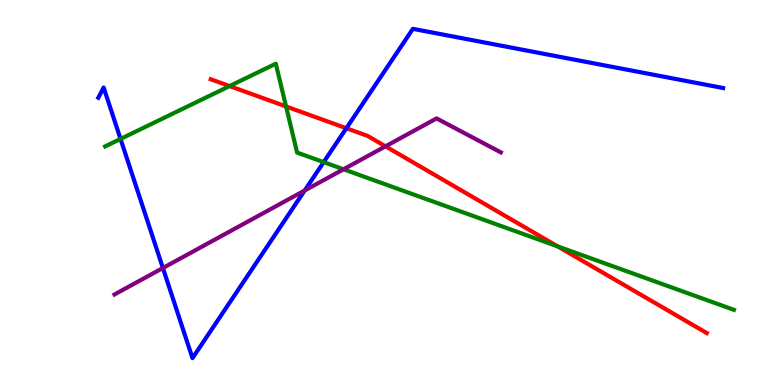[{'lines': ['blue', 'red'], 'intersections': [{'x': 4.47, 'y': 6.67}]}, {'lines': ['green', 'red'], 'intersections': [{'x': 2.96, 'y': 7.76}, {'x': 3.69, 'y': 7.24}, {'x': 7.2, 'y': 3.6}]}, {'lines': ['purple', 'red'], 'intersections': [{'x': 4.97, 'y': 6.2}]}, {'lines': ['blue', 'green'], 'intersections': [{'x': 1.56, 'y': 6.39}, {'x': 4.18, 'y': 5.79}]}, {'lines': ['blue', 'purple'], 'intersections': [{'x': 2.1, 'y': 3.04}, {'x': 3.93, 'y': 5.05}]}, {'lines': ['green', 'purple'], 'intersections': [{'x': 4.43, 'y': 5.6}]}]